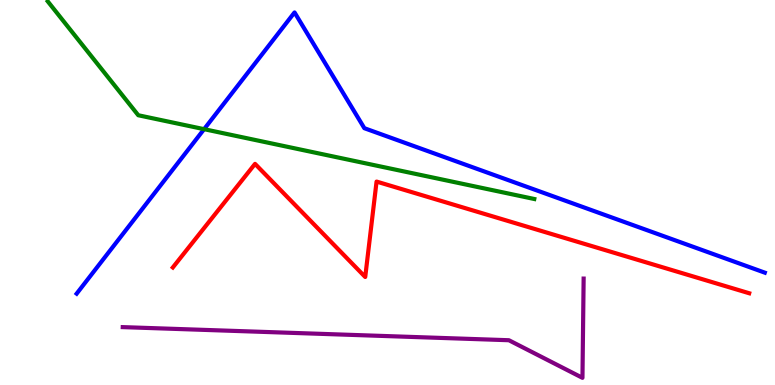[{'lines': ['blue', 'red'], 'intersections': []}, {'lines': ['green', 'red'], 'intersections': []}, {'lines': ['purple', 'red'], 'intersections': []}, {'lines': ['blue', 'green'], 'intersections': [{'x': 2.63, 'y': 6.65}]}, {'lines': ['blue', 'purple'], 'intersections': []}, {'lines': ['green', 'purple'], 'intersections': []}]